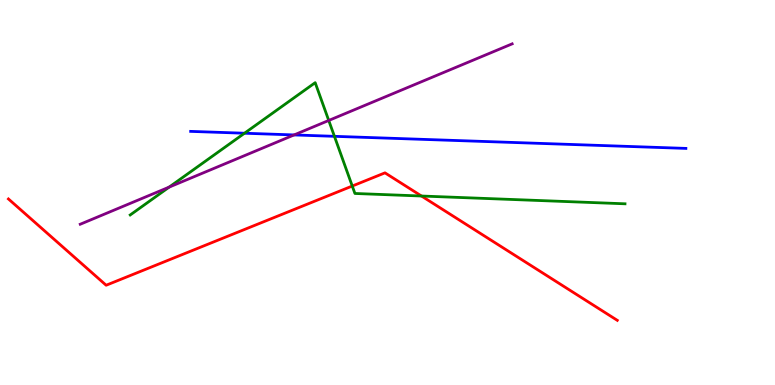[{'lines': ['blue', 'red'], 'intersections': []}, {'lines': ['green', 'red'], 'intersections': [{'x': 4.55, 'y': 5.17}, {'x': 5.44, 'y': 4.91}]}, {'lines': ['purple', 'red'], 'intersections': []}, {'lines': ['blue', 'green'], 'intersections': [{'x': 3.15, 'y': 6.54}, {'x': 4.32, 'y': 6.46}]}, {'lines': ['blue', 'purple'], 'intersections': [{'x': 3.79, 'y': 6.5}]}, {'lines': ['green', 'purple'], 'intersections': [{'x': 2.18, 'y': 5.14}, {'x': 4.24, 'y': 6.87}]}]